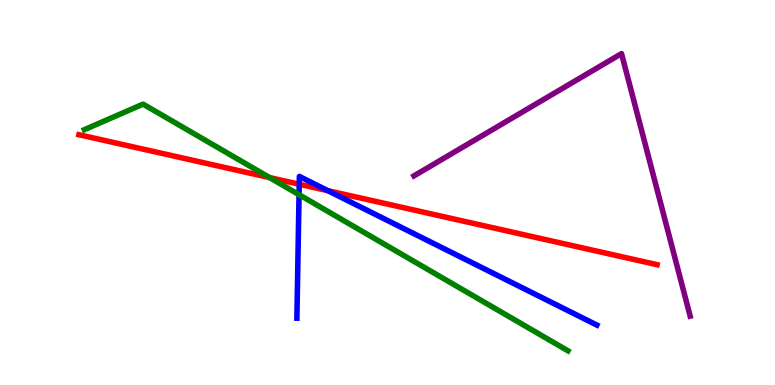[{'lines': ['blue', 'red'], 'intersections': [{'x': 3.86, 'y': 5.21}, {'x': 4.23, 'y': 5.05}]}, {'lines': ['green', 'red'], 'intersections': [{'x': 3.48, 'y': 5.39}]}, {'lines': ['purple', 'red'], 'intersections': []}, {'lines': ['blue', 'green'], 'intersections': [{'x': 3.86, 'y': 4.94}]}, {'lines': ['blue', 'purple'], 'intersections': []}, {'lines': ['green', 'purple'], 'intersections': []}]